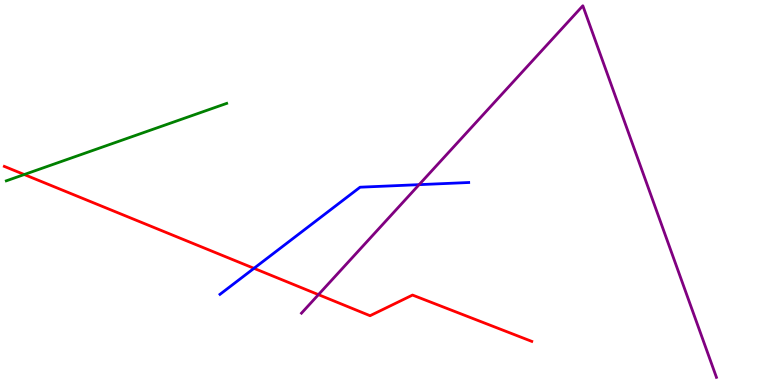[{'lines': ['blue', 'red'], 'intersections': [{'x': 3.28, 'y': 3.03}]}, {'lines': ['green', 'red'], 'intersections': [{'x': 0.313, 'y': 5.47}]}, {'lines': ['purple', 'red'], 'intersections': [{'x': 4.11, 'y': 2.35}]}, {'lines': ['blue', 'green'], 'intersections': []}, {'lines': ['blue', 'purple'], 'intersections': [{'x': 5.41, 'y': 5.2}]}, {'lines': ['green', 'purple'], 'intersections': []}]